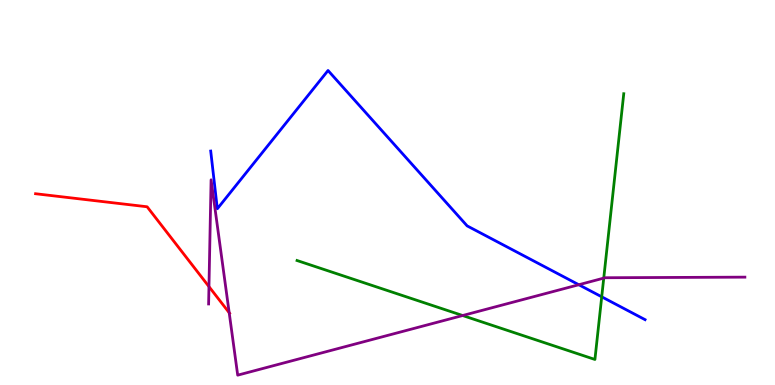[{'lines': ['blue', 'red'], 'intersections': []}, {'lines': ['green', 'red'], 'intersections': []}, {'lines': ['purple', 'red'], 'intersections': [{'x': 2.7, 'y': 2.56}, {'x': 2.96, 'y': 1.88}]}, {'lines': ['blue', 'green'], 'intersections': [{'x': 7.76, 'y': 2.29}]}, {'lines': ['blue', 'purple'], 'intersections': [{'x': 7.47, 'y': 2.6}]}, {'lines': ['green', 'purple'], 'intersections': [{'x': 5.97, 'y': 1.8}, {'x': 7.79, 'y': 2.78}]}]